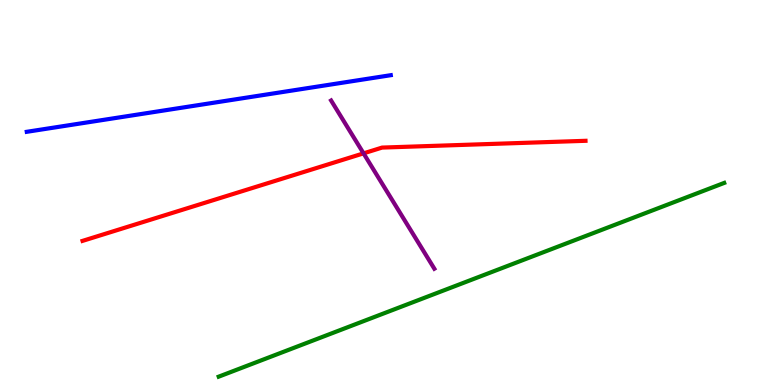[{'lines': ['blue', 'red'], 'intersections': []}, {'lines': ['green', 'red'], 'intersections': []}, {'lines': ['purple', 'red'], 'intersections': [{'x': 4.69, 'y': 6.02}]}, {'lines': ['blue', 'green'], 'intersections': []}, {'lines': ['blue', 'purple'], 'intersections': []}, {'lines': ['green', 'purple'], 'intersections': []}]